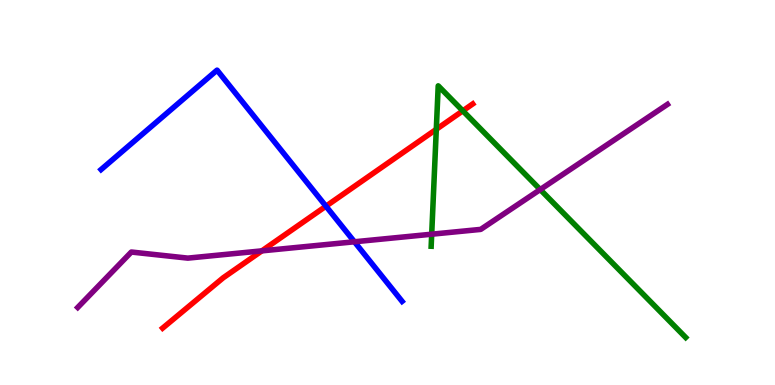[{'lines': ['blue', 'red'], 'intersections': [{'x': 4.21, 'y': 4.64}]}, {'lines': ['green', 'red'], 'intersections': [{'x': 5.63, 'y': 6.64}, {'x': 5.97, 'y': 7.12}]}, {'lines': ['purple', 'red'], 'intersections': [{'x': 3.38, 'y': 3.48}]}, {'lines': ['blue', 'green'], 'intersections': []}, {'lines': ['blue', 'purple'], 'intersections': [{'x': 4.57, 'y': 3.72}]}, {'lines': ['green', 'purple'], 'intersections': [{'x': 5.57, 'y': 3.92}, {'x': 6.97, 'y': 5.08}]}]